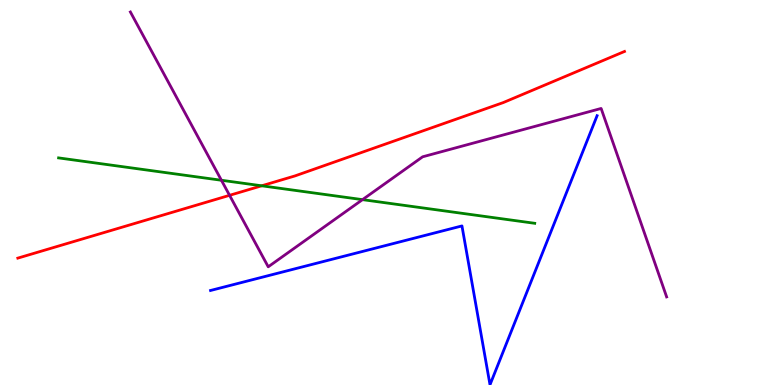[{'lines': ['blue', 'red'], 'intersections': []}, {'lines': ['green', 'red'], 'intersections': [{'x': 3.38, 'y': 5.17}]}, {'lines': ['purple', 'red'], 'intersections': [{'x': 2.96, 'y': 4.93}]}, {'lines': ['blue', 'green'], 'intersections': []}, {'lines': ['blue', 'purple'], 'intersections': []}, {'lines': ['green', 'purple'], 'intersections': [{'x': 2.86, 'y': 5.32}, {'x': 4.68, 'y': 4.81}]}]